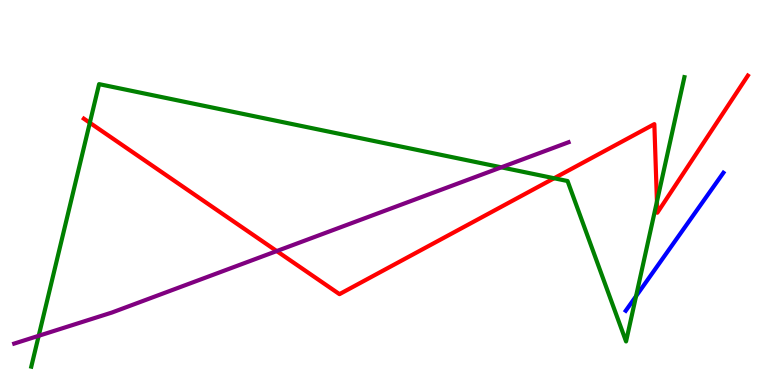[{'lines': ['blue', 'red'], 'intersections': []}, {'lines': ['green', 'red'], 'intersections': [{'x': 1.16, 'y': 6.81}, {'x': 7.15, 'y': 5.37}, {'x': 8.48, 'y': 4.76}]}, {'lines': ['purple', 'red'], 'intersections': [{'x': 3.57, 'y': 3.48}]}, {'lines': ['blue', 'green'], 'intersections': [{'x': 8.21, 'y': 2.31}]}, {'lines': ['blue', 'purple'], 'intersections': []}, {'lines': ['green', 'purple'], 'intersections': [{'x': 0.499, 'y': 1.28}, {'x': 6.47, 'y': 5.65}]}]